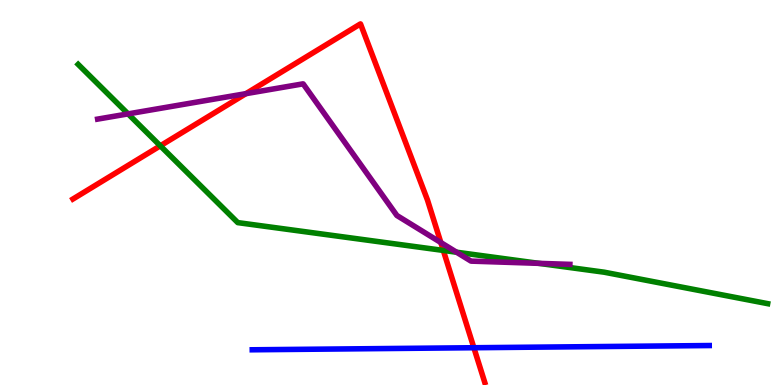[{'lines': ['blue', 'red'], 'intersections': [{'x': 6.11, 'y': 0.968}]}, {'lines': ['green', 'red'], 'intersections': [{'x': 2.07, 'y': 6.21}, {'x': 5.72, 'y': 3.5}]}, {'lines': ['purple', 'red'], 'intersections': [{'x': 3.17, 'y': 7.57}, {'x': 5.69, 'y': 3.7}]}, {'lines': ['blue', 'green'], 'intersections': []}, {'lines': ['blue', 'purple'], 'intersections': []}, {'lines': ['green', 'purple'], 'intersections': [{'x': 1.65, 'y': 7.04}, {'x': 5.89, 'y': 3.45}, {'x': 6.95, 'y': 3.16}]}]